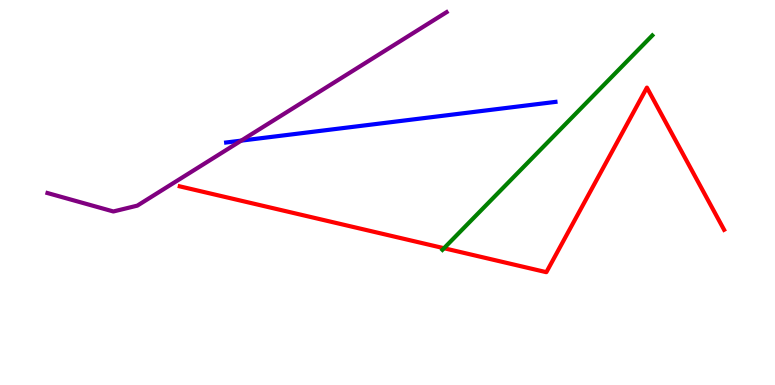[{'lines': ['blue', 'red'], 'intersections': []}, {'lines': ['green', 'red'], 'intersections': [{'x': 5.73, 'y': 3.55}]}, {'lines': ['purple', 'red'], 'intersections': []}, {'lines': ['blue', 'green'], 'intersections': []}, {'lines': ['blue', 'purple'], 'intersections': [{'x': 3.11, 'y': 6.35}]}, {'lines': ['green', 'purple'], 'intersections': []}]